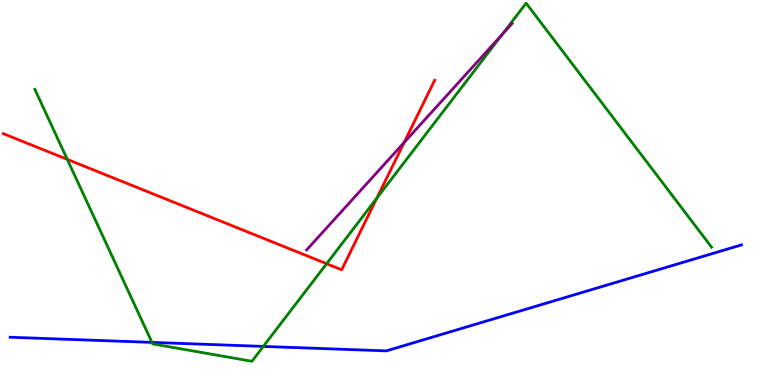[{'lines': ['blue', 'red'], 'intersections': []}, {'lines': ['green', 'red'], 'intersections': [{'x': 0.868, 'y': 5.86}, {'x': 4.21, 'y': 3.15}, {'x': 4.86, 'y': 4.85}]}, {'lines': ['purple', 'red'], 'intersections': [{'x': 5.21, 'y': 6.3}]}, {'lines': ['blue', 'green'], 'intersections': [{'x': 1.96, 'y': 1.11}, {'x': 3.4, 'y': 1.0}]}, {'lines': ['blue', 'purple'], 'intersections': []}, {'lines': ['green', 'purple'], 'intersections': [{'x': 6.48, 'y': 9.11}]}]